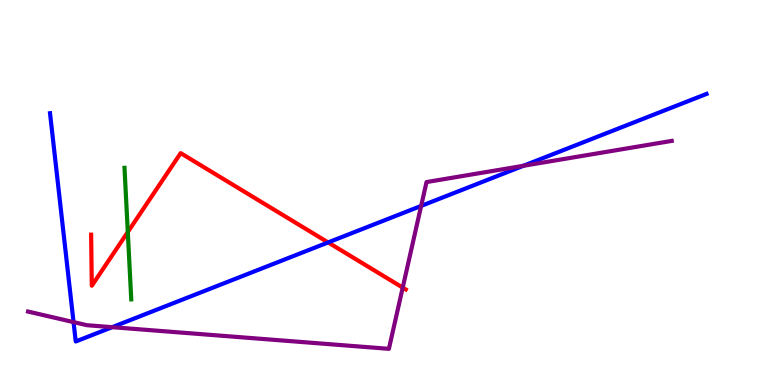[{'lines': ['blue', 'red'], 'intersections': [{'x': 4.23, 'y': 3.7}]}, {'lines': ['green', 'red'], 'intersections': [{'x': 1.65, 'y': 3.97}]}, {'lines': ['purple', 'red'], 'intersections': [{'x': 5.2, 'y': 2.53}]}, {'lines': ['blue', 'green'], 'intersections': []}, {'lines': ['blue', 'purple'], 'intersections': [{'x': 0.949, 'y': 1.63}, {'x': 1.45, 'y': 1.5}, {'x': 5.43, 'y': 4.65}, {'x': 6.75, 'y': 5.69}]}, {'lines': ['green', 'purple'], 'intersections': []}]